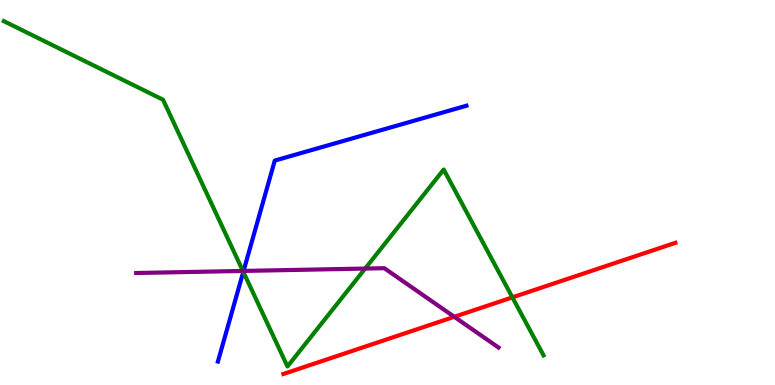[{'lines': ['blue', 'red'], 'intersections': []}, {'lines': ['green', 'red'], 'intersections': [{'x': 6.61, 'y': 2.28}]}, {'lines': ['purple', 'red'], 'intersections': [{'x': 5.86, 'y': 1.77}]}, {'lines': ['blue', 'green'], 'intersections': [{'x': 3.14, 'y': 2.94}]}, {'lines': ['blue', 'purple'], 'intersections': [{'x': 3.14, 'y': 2.96}]}, {'lines': ['green', 'purple'], 'intersections': [{'x': 3.13, 'y': 2.96}, {'x': 4.71, 'y': 3.02}]}]